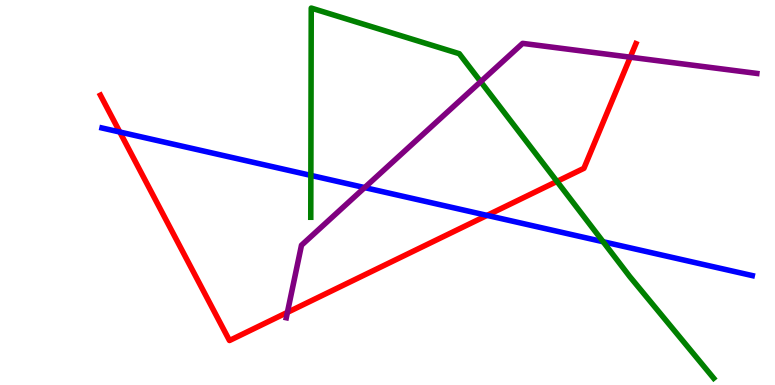[{'lines': ['blue', 'red'], 'intersections': [{'x': 1.55, 'y': 6.57}, {'x': 6.28, 'y': 4.41}]}, {'lines': ['green', 'red'], 'intersections': [{'x': 7.19, 'y': 5.29}]}, {'lines': ['purple', 'red'], 'intersections': [{'x': 3.71, 'y': 1.89}, {'x': 8.13, 'y': 8.51}]}, {'lines': ['blue', 'green'], 'intersections': [{'x': 4.01, 'y': 5.44}, {'x': 7.78, 'y': 3.72}]}, {'lines': ['blue', 'purple'], 'intersections': [{'x': 4.7, 'y': 5.13}]}, {'lines': ['green', 'purple'], 'intersections': [{'x': 6.2, 'y': 7.88}]}]